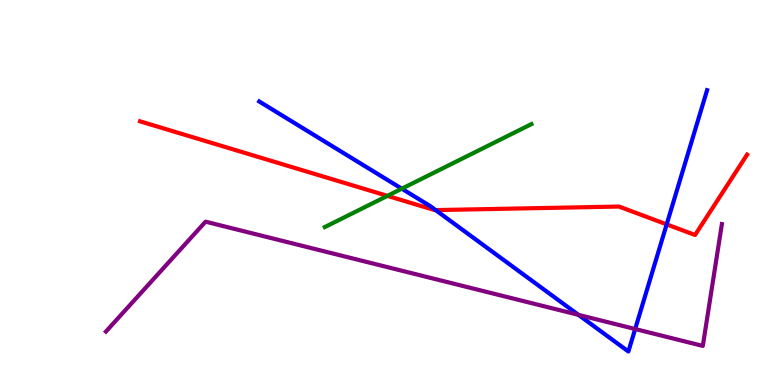[{'lines': ['blue', 'red'], 'intersections': [{'x': 5.62, 'y': 4.54}, {'x': 8.6, 'y': 4.17}]}, {'lines': ['green', 'red'], 'intersections': [{'x': 5.0, 'y': 4.91}]}, {'lines': ['purple', 'red'], 'intersections': []}, {'lines': ['blue', 'green'], 'intersections': [{'x': 5.18, 'y': 5.1}]}, {'lines': ['blue', 'purple'], 'intersections': [{'x': 7.46, 'y': 1.82}, {'x': 8.2, 'y': 1.45}]}, {'lines': ['green', 'purple'], 'intersections': []}]